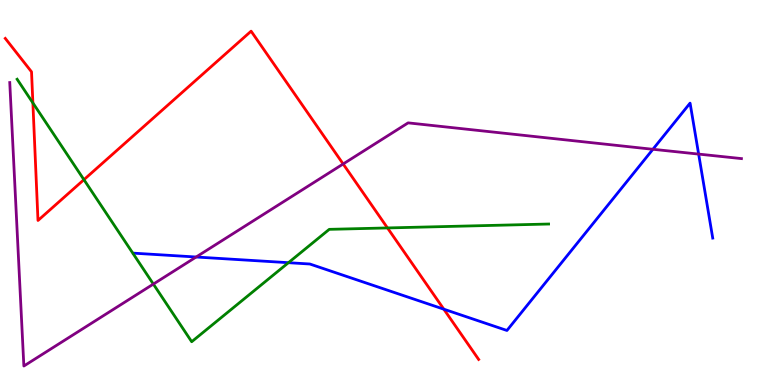[{'lines': ['blue', 'red'], 'intersections': [{'x': 5.73, 'y': 1.97}]}, {'lines': ['green', 'red'], 'intersections': [{'x': 0.424, 'y': 7.33}, {'x': 1.08, 'y': 5.33}, {'x': 5.0, 'y': 4.08}]}, {'lines': ['purple', 'red'], 'intersections': [{'x': 4.43, 'y': 5.74}]}, {'lines': ['blue', 'green'], 'intersections': [{'x': 3.72, 'y': 3.18}]}, {'lines': ['blue', 'purple'], 'intersections': [{'x': 2.53, 'y': 3.32}, {'x': 8.42, 'y': 6.12}, {'x': 9.01, 'y': 6.0}]}, {'lines': ['green', 'purple'], 'intersections': [{'x': 1.98, 'y': 2.62}]}]